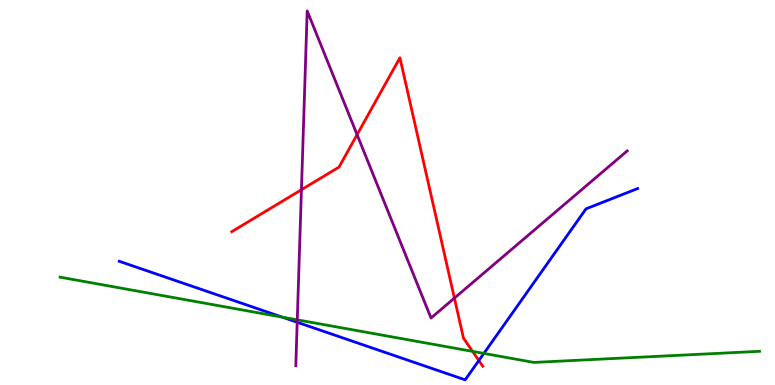[{'lines': ['blue', 'red'], 'intersections': [{'x': 6.18, 'y': 0.636}]}, {'lines': ['green', 'red'], 'intersections': [{'x': 6.1, 'y': 0.873}]}, {'lines': ['purple', 'red'], 'intersections': [{'x': 3.89, 'y': 5.07}, {'x': 4.61, 'y': 6.5}, {'x': 5.86, 'y': 2.26}]}, {'lines': ['blue', 'green'], 'intersections': [{'x': 3.64, 'y': 1.76}, {'x': 6.24, 'y': 0.82}]}, {'lines': ['blue', 'purple'], 'intersections': [{'x': 3.83, 'y': 1.63}]}, {'lines': ['green', 'purple'], 'intersections': [{'x': 3.84, 'y': 1.69}]}]